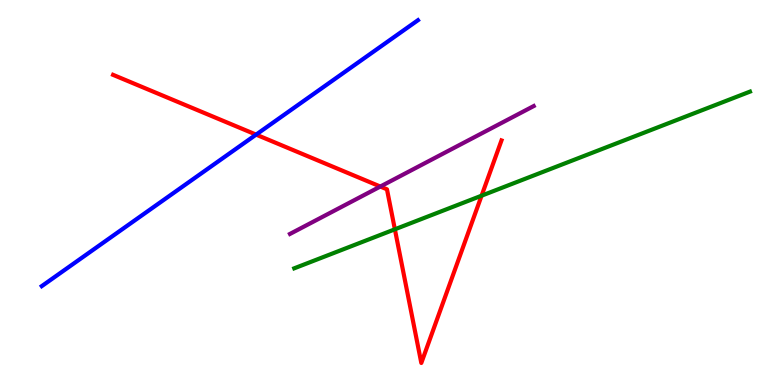[{'lines': ['blue', 'red'], 'intersections': [{'x': 3.3, 'y': 6.5}]}, {'lines': ['green', 'red'], 'intersections': [{'x': 5.1, 'y': 4.04}, {'x': 6.21, 'y': 4.92}]}, {'lines': ['purple', 'red'], 'intersections': [{'x': 4.91, 'y': 5.15}]}, {'lines': ['blue', 'green'], 'intersections': []}, {'lines': ['blue', 'purple'], 'intersections': []}, {'lines': ['green', 'purple'], 'intersections': []}]